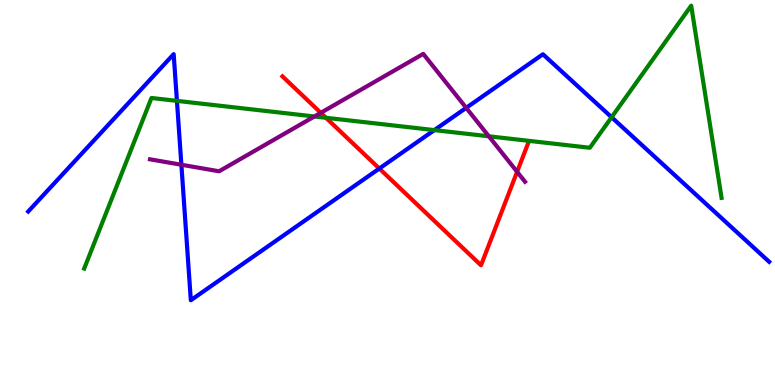[{'lines': ['blue', 'red'], 'intersections': [{'x': 4.89, 'y': 5.62}]}, {'lines': ['green', 'red'], 'intersections': [{'x': 4.21, 'y': 6.94}]}, {'lines': ['purple', 'red'], 'intersections': [{'x': 4.14, 'y': 7.07}, {'x': 6.67, 'y': 5.54}]}, {'lines': ['blue', 'green'], 'intersections': [{'x': 2.28, 'y': 7.38}, {'x': 5.6, 'y': 6.62}, {'x': 7.89, 'y': 6.95}]}, {'lines': ['blue', 'purple'], 'intersections': [{'x': 2.34, 'y': 5.72}, {'x': 6.02, 'y': 7.2}]}, {'lines': ['green', 'purple'], 'intersections': [{'x': 4.06, 'y': 6.97}, {'x': 6.31, 'y': 6.46}]}]